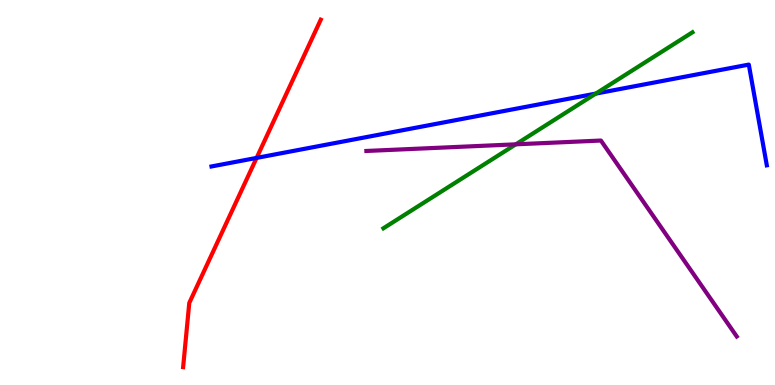[{'lines': ['blue', 'red'], 'intersections': [{'x': 3.31, 'y': 5.9}]}, {'lines': ['green', 'red'], 'intersections': []}, {'lines': ['purple', 'red'], 'intersections': []}, {'lines': ['blue', 'green'], 'intersections': [{'x': 7.69, 'y': 7.57}]}, {'lines': ['blue', 'purple'], 'intersections': []}, {'lines': ['green', 'purple'], 'intersections': [{'x': 6.66, 'y': 6.25}]}]